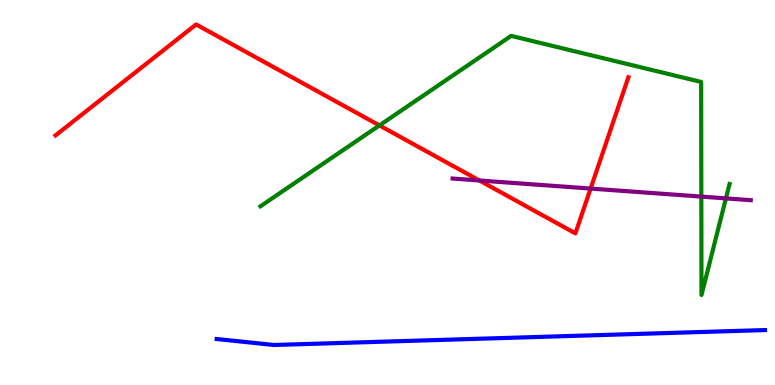[{'lines': ['blue', 'red'], 'intersections': []}, {'lines': ['green', 'red'], 'intersections': [{'x': 4.9, 'y': 6.74}]}, {'lines': ['purple', 'red'], 'intersections': [{'x': 6.19, 'y': 5.31}, {'x': 7.62, 'y': 5.1}]}, {'lines': ['blue', 'green'], 'intersections': []}, {'lines': ['blue', 'purple'], 'intersections': []}, {'lines': ['green', 'purple'], 'intersections': [{'x': 9.05, 'y': 4.89}, {'x': 9.37, 'y': 4.85}]}]